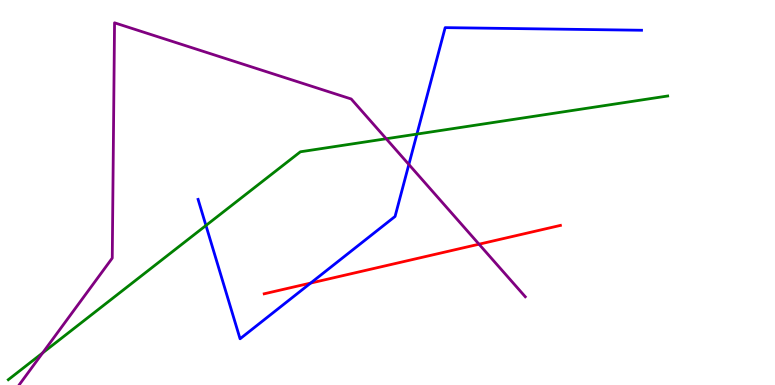[{'lines': ['blue', 'red'], 'intersections': [{'x': 4.01, 'y': 2.65}]}, {'lines': ['green', 'red'], 'intersections': []}, {'lines': ['purple', 'red'], 'intersections': [{'x': 6.18, 'y': 3.66}]}, {'lines': ['blue', 'green'], 'intersections': [{'x': 2.66, 'y': 4.14}, {'x': 5.38, 'y': 6.52}]}, {'lines': ['blue', 'purple'], 'intersections': [{'x': 5.28, 'y': 5.73}]}, {'lines': ['green', 'purple'], 'intersections': [{'x': 0.55, 'y': 0.833}, {'x': 4.98, 'y': 6.4}]}]